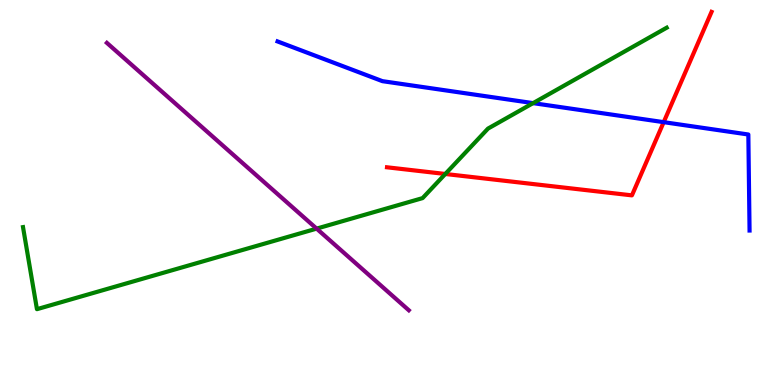[{'lines': ['blue', 'red'], 'intersections': [{'x': 8.56, 'y': 6.83}]}, {'lines': ['green', 'red'], 'intersections': [{'x': 5.75, 'y': 5.48}]}, {'lines': ['purple', 'red'], 'intersections': []}, {'lines': ['blue', 'green'], 'intersections': [{'x': 6.88, 'y': 7.32}]}, {'lines': ['blue', 'purple'], 'intersections': []}, {'lines': ['green', 'purple'], 'intersections': [{'x': 4.09, 'y': 4.06}]}]